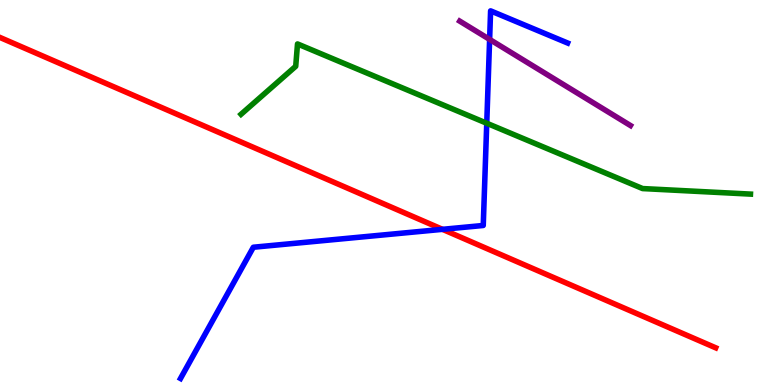[{'lines': ['blue', 'red'], 'intersections': [{'x': 5.71, 'y': 4.04}]}, {'lines': ['green', 'red'], 'intersections': []}, {'lines': ['purple', 'red'], 'intersections': []}, {'lines': ['blue', 'green'], 'intersections': [{'x': 6.28, 'y': 6.8}]}, {'lines': ['blue', 'purple'], 'intersections': [{'x': 6.32, 'y': 8.98}]}, {'lines': ['green', 'purple'], 'intersections': []}]